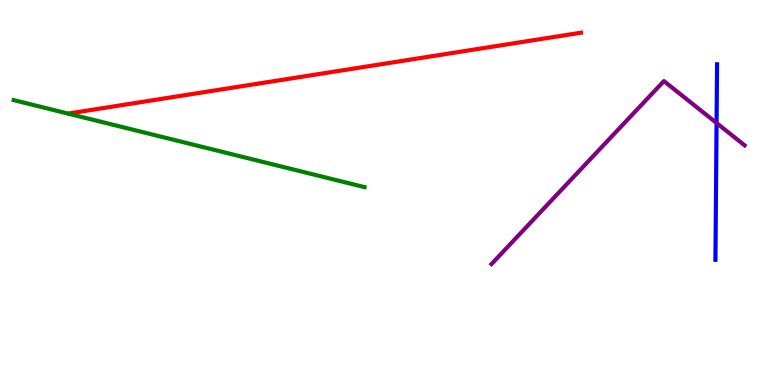[{'lines': ['blue', 'red'], 'intersections': []}, {'lines': ['green', 'red'], 'intersections': []}, {'lines': ['purple', 'red'], 'intersections': []}, {'lines': ['blue', 'green'], 'intersections': []}, {'lines': ['blue', 'purple'], 'intersections': [{'x': 9.25, 'y': 6.8}]}, {'lines': ['green', 'purple'], 'intersections': []}]